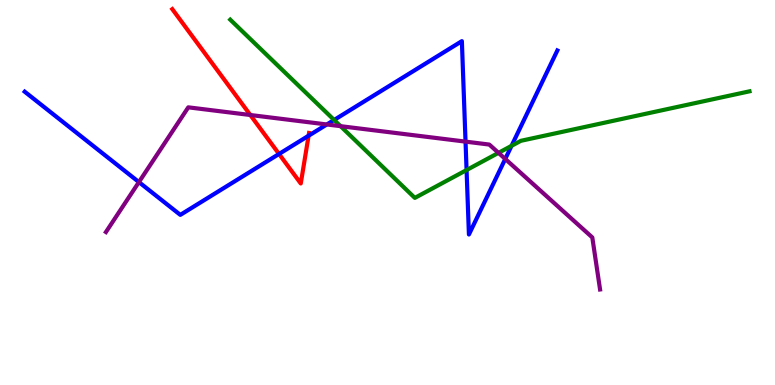[{'lines': ['blue', 'red'], 'intersections': [{'x': 3.6, 'y': 6.0}, {'x': 3.98, 'y': 6.47}]}, {'lines': ['green', 'red'], 'intersections': []}, {'lines': ['purple', 'red'], 'intersections': [{'x': 3.23, 'y': 7.01}]}, {'lines': ['blue', 'green'], 'intersections': [{'x': 4.31, 'y': 6.88}, {'x': 6.02, 'y': 5.58}, {'x': 6.6, 'y': 6.21}]}, {'lines': ['blue', 'purple'], 'intersections': [{'x': 1.79, 'y': 5.27}, {'x': 4.22, 'y': 6.77}, {'x': 6.01, 'y': 6.32}, {'x': 6.52, 'y': 5.87}]}, {'lines': ['green', 'purple'], 'intersections': [{'x': 4.39, 'y': 6.72}, {'x': 6.43, 'y': 6.03}]}]